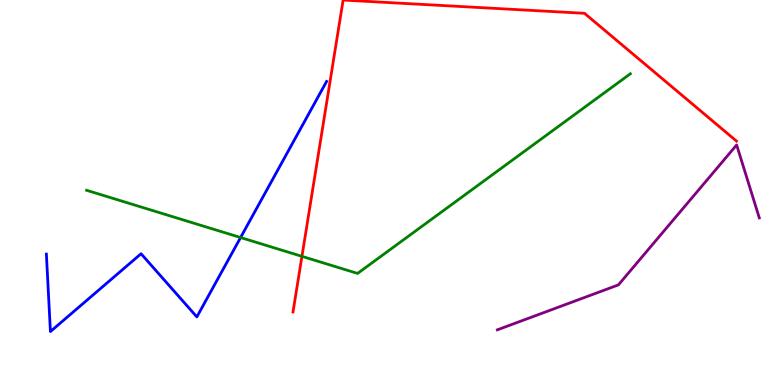[{'lines': ['blue', 'red'], 'intersections': []}, {'lines': ['green', 'red'], 'intersections': [{'x': 3.9, 'y': 3.34}]}, {'lines': ['purple', 'red'], 'intersections': []}, {'lines': ['blue', 'green'], 'intersections': [{'x': 3.1, 'y': 3.83}]}, {'lines': ['blue', 'purple'], 'intersections': []}, {'lines': ['green', 'purple'], 'intersections': []}]